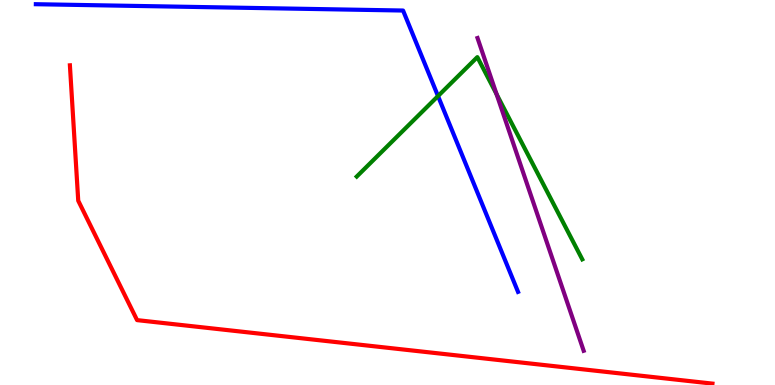[{'lines': ['blue', 'red'], 'intersections': []}, {'lines': ['green', 'red'], 'intersections': []}, {'lines': ['purple', 'red'], 'intersections': []}, {'lines': ['blue', 'green'], 'intersections': [{'x': 5.65, 'y': 7.5}]}, {'lines': ['blue', 'purple'], 'intersections': []}, {'lines': ['green', 'purple'], 'intersections': [{'x': 6.41, 'y': 7.55}]}]